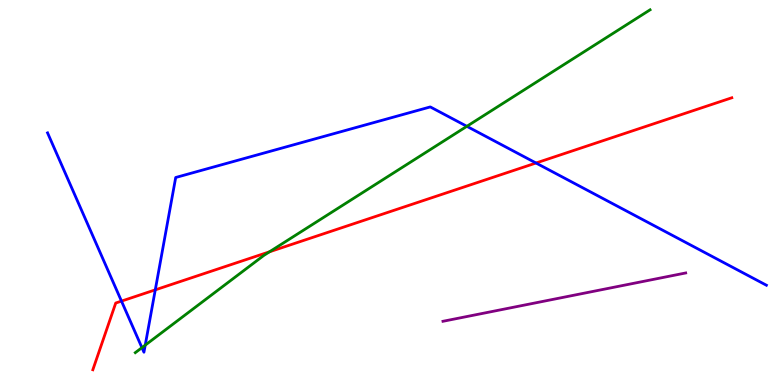[{'lines': ['blue', 'red'], 'intersections': [{'x': 1.57, 'y': 2.18}, {'x': 2.0, 'y': 2.47}, {'x': 6.92, 'y': 5.77}]}, {'lines': ['green', 'red'], 'intersections': [{'x': 3.48, 'y': 3.46}]}, {'lines': ['purple', 'red'], 'intersections': []}, {'lines': ['blue', 'green'], 'intersections': [{'x': 1.83, 'y': 0.97}, {'x': 1.87, 'y': 1.04}, {'x': 6.02, 'y': 6.72}]}, {'lines': ['blue', 'purple'], 'intersections': []}, {'lines': ['green', 'purple'], 'intersections': []}]